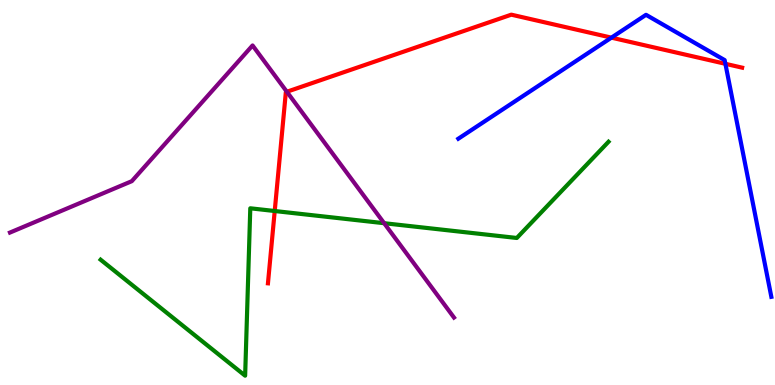[{'lines': ['blue', 'red'], 'intersections': [{'x': 7.89, 'y': 9.02}, {'x': 9.36, 'y': 8.34}]}, {'lines': ['green', 'red'], 'intersections': [{'x': 3.54, 'y': 4.52}]}, {'lines': ['purple', 'red'], 'intersections': [{'x': 3.7, 'y': 7.62}]}, {'lines': ['blue', 'green'], 'intersections': []}, {'lines': ['blue', 'purple'], 'intersections': []}, {'lines': ['green', 'purple'], 'intersections': [{'x': 4.96, 'y': 4.2}]}]